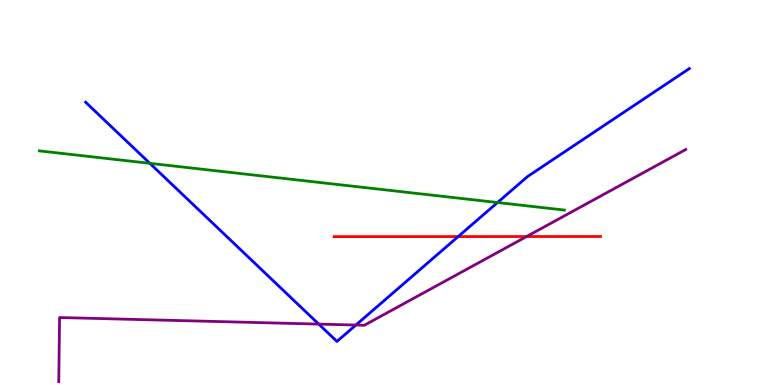[{'lines': ['blue', 'red'], 'intersections': [{'x': 5.91, 'y': 3.86}]}, {'lines': ['green', 'red'], 'intersections': []}, {'lines': ['purple', 'red'], 'intersections': [{'x': 6.79, 'y': 3.86}]}, {'lines': ['blue', 'green'], 'intersections': [{'x': 1.93, 'y': 5.76}, {'x': 6.42, 'y': 4.74}]}, {'lines': ['blue', 'purple'], 'intersections': [{'x': 4.11, 'y': 1.58}, {'x': 4.59, 'y': 1.56}]}, {'lines': ['green', 'purple'], 'intersections': []}]